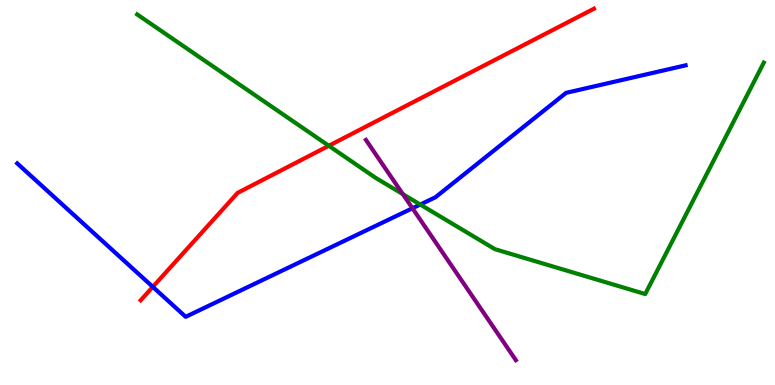[{'lines': ['blue', 'red'], 'intersections': [{'x': 1.97, 'y': 2.55}]}, {'lines': ['green', 'red'], 'intersections': [{'x': 4.24, 'y': 6.21}]}, {'lines': ['purple', 'red'], 'intersections': []}, {'lines': ['blue', 'green'], 'intersections': [{'x': 5.42, 'y': 4.69}]}, {'lines': ['blue', 'purple'], 'intersections': [{'x': 5.32, 'y': 4.59}]}, {'lines': ['green', 'purple'], 'intersections': [{'x': 5.2, 'y': 4.96}]}]